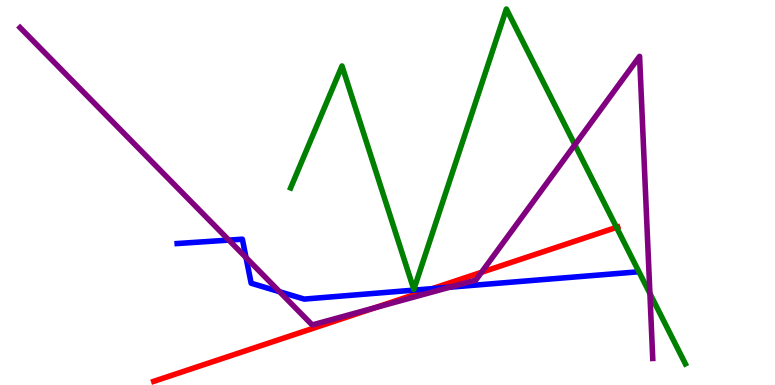[{'lines': ['blue', 'red'], 'intersections': [{'x': 5.58, 'y': 2.5}]}, {'lines': ['green', 'red'], 'intersections': [{'x': 7.96, 'y': 4.09}]}, {'lines': ['purple', 'red'], 'intersections': [{'x': 4.84, 'y': 2.01}, {'x': 6.21, 'y': 2.93}]}, {'lines': ['blue', 'green'], 'intersections': []}, {'lines': ['blue', 'purple'], 'intersections': [{'x': 2.95, 'y': 3.76}, {'x': 3.17, 'y': 3.31}, {'x': 3.61, 'y': 2.42}, {'x': 5.8, 'y': 2.54}]}, {'lines': ['green', 'purple'], 'intersections': [{'x': 7.42, 'y': 6.24}, {'x': 8.39, 'y': 2.38}]}]